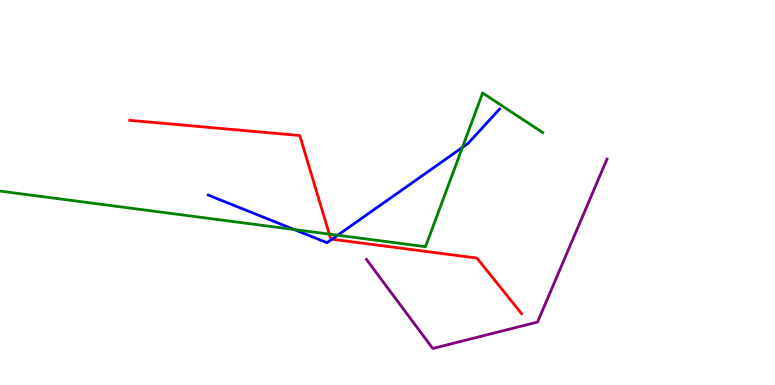[{'lines': ['blue', 'red'], 'intersections': [{'x': 4.28, 'y': 3.79}]}, {'lines': ['green', 'red'], 'intersections': [{'x': 4.25, 'y': 3.92}]}, {'lines': ['purple', 'red'], 'intersections': []}, {'lines': ['blue', 'green'], 'intersections': [{'x': 3.8, 'y': 4.04}, {'x': 4.36, 'y': 3.89}, {'x': 5.97, 'y': 6.17}]}, {'lines': ['blue', 'purple'], 'intersections': []}, {'lines': ['green', 'purple'], 'intersections': []}]